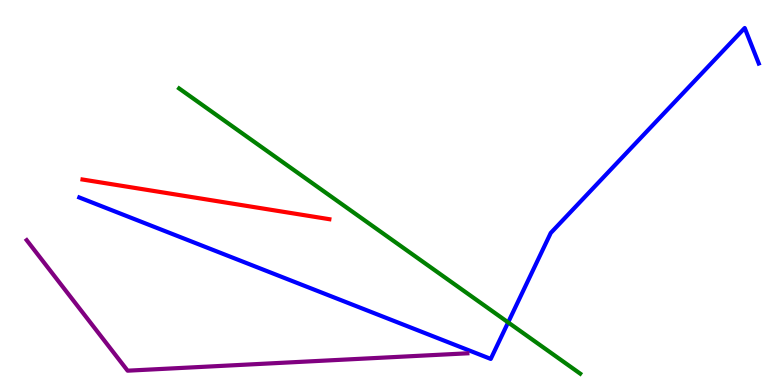[{'lines': ['blue', 'red'], 'intersections': []}, {'lines': ['green', 'red'], 'intersections': []}, {'lines': ['purple', 'red'], 'intersections': []}, {'lines': ['blue', 'green'], 'intersections': [{'x': 6.56, 'y': 1.63}]}, {'lines': ['blue', 'purple'], 'intersections': []}, {'lines': ['green', 'purple'], 'intersections': []}]